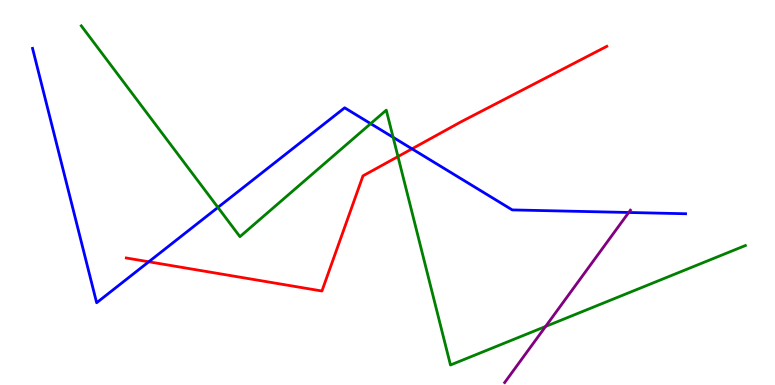[{'lines': ['blue', 'red'], 'intersections': [{'x': 1.92, 'y': 3.2}, {'x': 5.32, 'y': 6.13}]}, {'lines': ['green', 'red'], 'intersections': [{'x': 5.14, 'y': 5.93}]}, {'lines': ['purple', 'red'], 'intersections': []}, {'lines': ['blue', 'green'], 'intersections': [{'x': 2.81, 'y': 4.61}, {'x': 4.78, 'y': 6.79}, {'x': 5.07, 'y': 6.43}]}, {'lines': ['blue', 'purple'], 'intersections': [{'x': 8.11, 'y': 4.48}]}, {'lines': ['green', 'purple'], 'intersections': [{'x': 7.04, 'y': 1.52}]}]